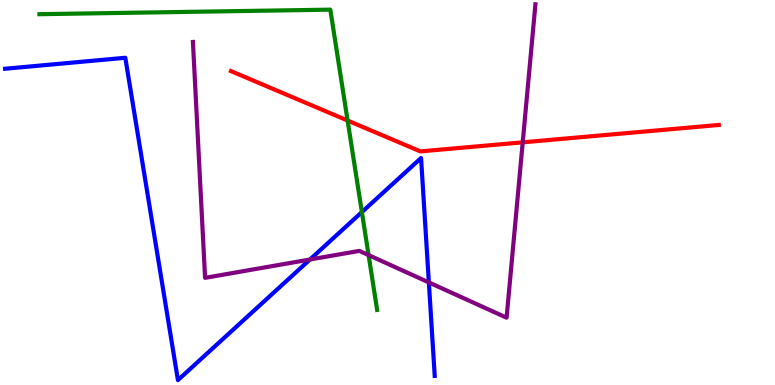[{'lines': ['blue', 'red'], 'intersections': []}, {'lines': ['green', 'red'], 'intersections': [{'x': 4.49, 'y': 6.87}]}, {'lines': ['purple', 'red'], 'intersections': [{'x': 6.74, 'y': 6.3}]}, {'lines': ['blue', 'green'], 'intersections': [{'x': 4.67, 'y': 4.49}]}, {'lines': ['blue', 'purple'], 'intersections': [{'x': 4.0, 'y': 3.26}, {'x': 5.53, 'y': 2.66}]}, {'lines': ['green', 'purple'], 'intersections': [{'x': 4.76, 'y': 3.37}]}]